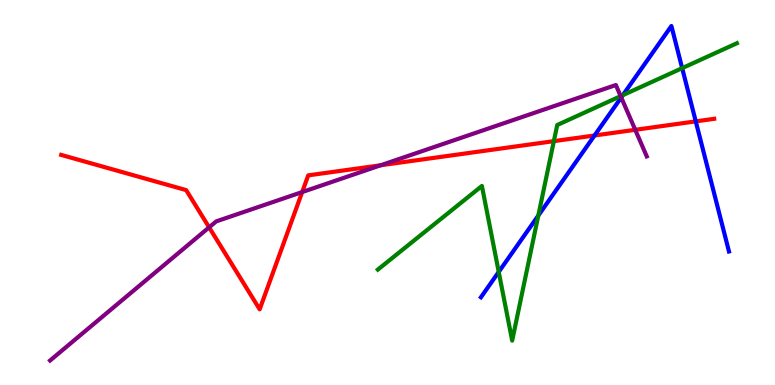[{'lines': ['blue', 'red'], 'intersections': [{'x': 7.67, 'y': 6.48}, {'x': 8.98, 'y': 6.85}]}, {'lines': ['green', 'red'], 'intersections': [{'x': 7.15, 'y': 6.33}]}, {'lines': ['purple', 'red'], 'intersections': [{'x': 2.7, 'y': 4.09}, {'x': 3.9, 'y': 5.01}, {'x': 4.91, 'y': 5.71}, {'x': 8.2, 'y': 6.63}]}, {'lines': ['blue', 'green'], 'intersections': [{'x': 6.44, 'y': 2.94}, {'x': 6.95, 'y': 4.4}, {'x': 8.04, 'y': 7.53}, {'x': 8.8, 'y': 8.23}]}, {'lines': ['blue', 'purple'], 'intersections': [{'x': 8.02, 'y': 7.47}]}, {'lines': ['green', 'purple'], 'intersections': [{'x': 8.01, 'y': 7.5}]}]